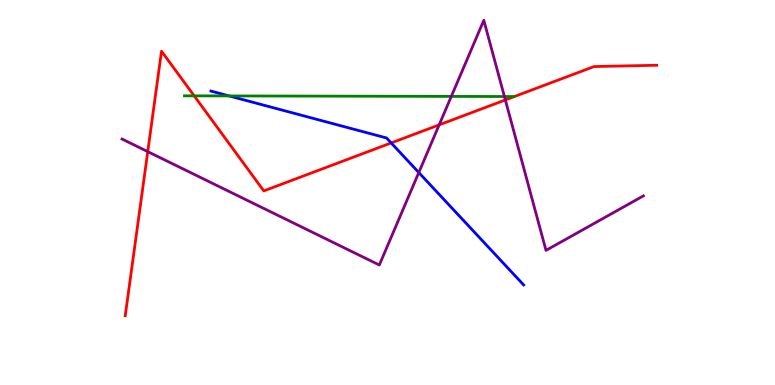[{'lines': ['blue', 'red'], 'intersections': [{'x': 5.05, 'y': 6.29}]}, {'lines': ['green', 'red'], 'intersections': [{'x': 2.51, 'y': 7.51}]}, {'lines': ['purple', 'red'], 'intersections': [{'x': 1.91, 'y': 6.06}, {'x': 5.67, 'y': 6.76}, {'x': 6.52, 'y': 7.4}]}, {'lines': ['blue', 'green'], 'intersections': [{'x': 2.96, 'y': 7.51}]}, {'lines': ['blue', 'purple'], 'intersections': [{'x': 5.4, 'y': 5.52}]}, {'lines': ['green', 'purple'], 'intersections': [{'x': 5.82, 'y': 7.5}, {'x': 6.51, 'y': 7.49}]}]